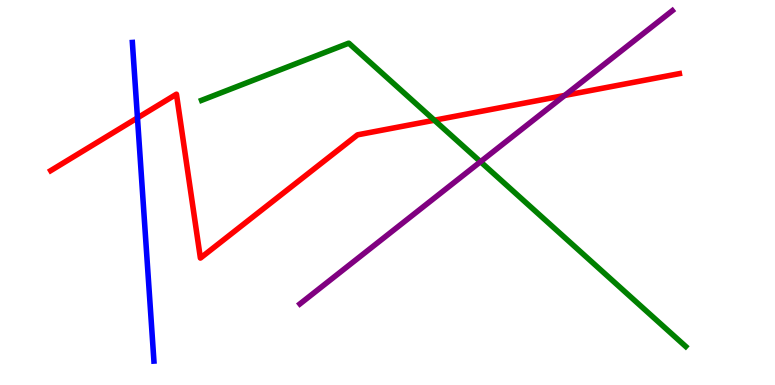[{'lines': ['blue', 'red'], 'intersections': [{'x': 1.77, 'y': 6.94}]}, {'lines': ['green', 'red'], 'intersections': [{'x': 5.6, 'y': 6.88}]}, {'lines': ['purple', 'red'], 'intersections': [{'x': 7.29, 'y': 7.52}]}, {'lines': ['blue', 'green'], 'intersections': []}, {'lines': ['blue', 'purple'], 'intersections': []}, {'lines': ['green', 'purple'], 'intersections': [{'x': 6.2, 'y': 5.8}]}]